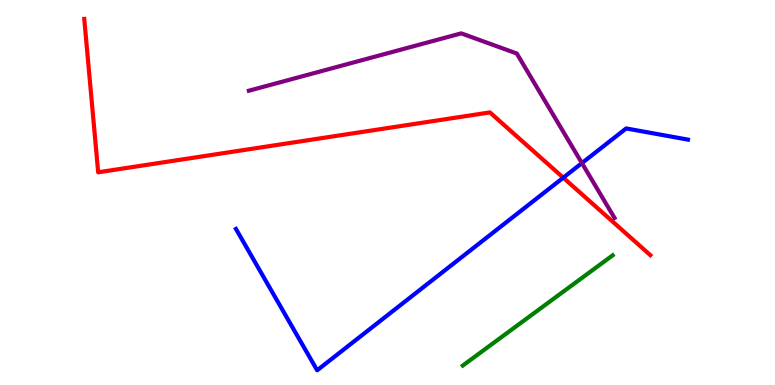[{'lines': ['blue', 'red'], 'intersections': [{'x': 7.27, 'y': 5.38}]}, {'lines': ['green', 'red'], 'intersections': []}, {'lines': ['purple', 'red'], 'intersections': []}, {'lines': ['blue', 'green'], 'intersections': []}, {'lines': ['blue', 'purple'], 'intersections': [{'x': 7.51, 'y': 5.76}]}, {'lines': ['green', 'purple'], 'intersections': []}]